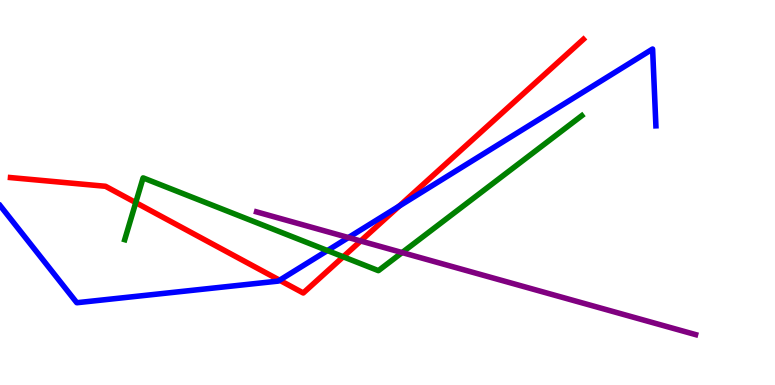[{'lines': ['blue', 'red'], 'intersections': [{'x': 3.61, 'y': 2.72}, {'x': 5.15, 'y': 4.65}]}, {'lines': ['green', 'red'], 'intersections': [{'x': 1.75, 'y': 4.74}, {'x': 4.43, 'y': 3.33}]}, {'lines': ['purple', 'red'], 'intersections': [{'x': 4.65, 'y': 3.74}]}, {'lines': ['blue', 'green'], 'intersections': [{'x': 4.23, 'y': 3.49}]}, {'lines': ['blue', 'purple'], 'intersections': [{'x': 4.5, 'y': 3.83}]}, {'lines': ['green', 'purple'], 'intersections': [{'x': 5.19, 'y': 3.44}]}]